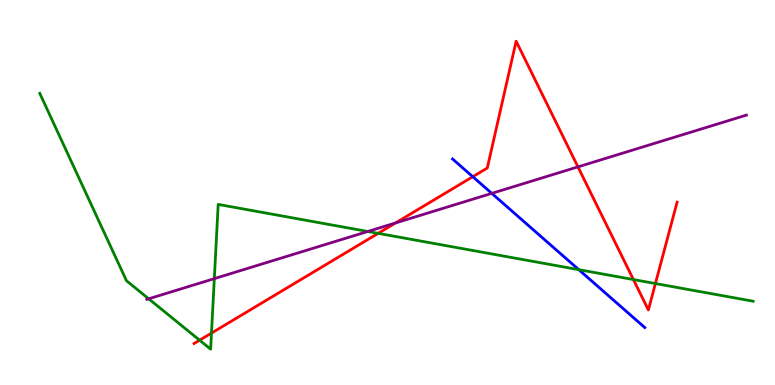[{'lines': ['blue', 'red'], 'intersections': [{'x': 6.1, 'y': 5.41}]}, {'lines': ['green', 'red'], 'intersections': [{'x': 2.58, 'y': 1.16}, {'x': 2.73, 'y': 1.35}, {'x': 4.88, 'y': 3.94}, {'x': 8.17, 'y': 2.74}, {'x': 8.46, 'y': 2.64}]}, {'lines': ['purple', 'red'], 'intersections': [{'x': 5.1, 'y': 4.21}, {'x': 7.46, 'y': 5.67}]}, {'lines': ['blue', 'green'], 'intersections': [{'x': 7.47, 'y': 3.0}]}, {'lines': ['blue', 'purple'], 'intersections': [{'x': 6.35, 'y': 4.98}]}, {'lines': ['green', 'purple'], 'intersections': [{'x': 1.92, 'y': 2.24}, {'x': 2.77, 'y': 2.76}, {'x': 4.75, 'y': 3.99}]}]